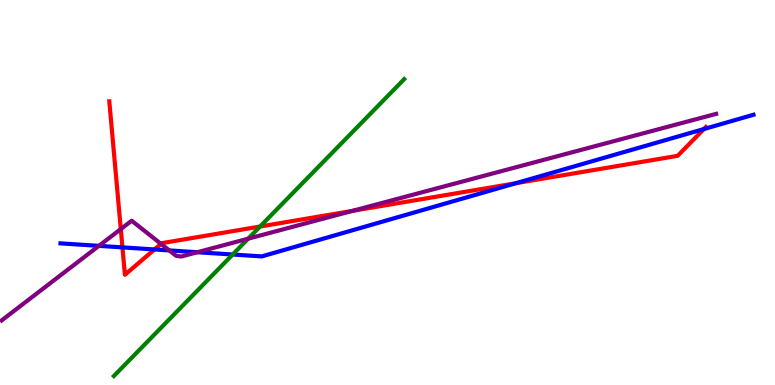[{'lines': ['blue', 'red'], 'intersections': [{'x': 1.58, 'y': 3.57}, {'x': 1.99, 'y': 3.52}, {'x': 6.66, 'y': 5.24}, {'x': 9.08, 'y': 6.65}]}, {'lines': ['green', 'red'], 'intersections': [{'x': 3.36, 'y': 4.12}]}, {'lines': ['purple', 'red'], 'intersections': [{'x': 1.56, 'y': 4.05}, {'x': 2.08, 'y': 3.67}, {'x': 4.55, 'y': 4.52}]}, {'lines': ['blue', 'green'], 'intersections': [{'x': 3.0, 'y': 3.39}]}, {'lines': ['blue', 'purple'], 'intersections': [{'x': 1.28, 'y': 3.61}, {'x': 2.18, 'y': 3.5}, {'x': 2.55, 'y': 3.45}]}, {'lines': ['green', 'purple'], 'intersections': [{'x': 3.2, 'y': 3.8}]}]